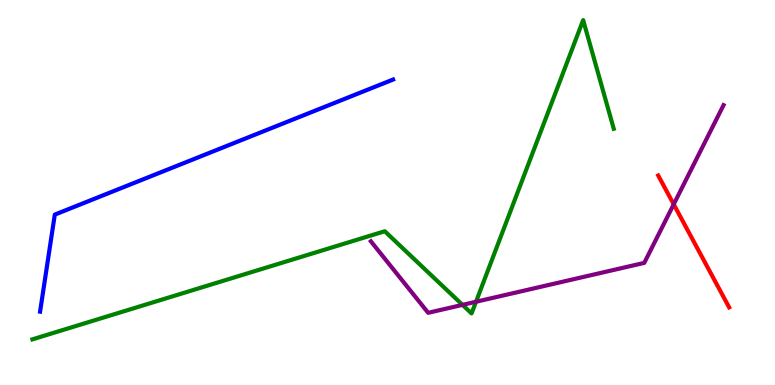[{'lines': ['blue', 'red'], 'intersections': []}, {'lines': ['green', 'red'], 'intersections': []}, {'lines': ['purple', 'red'], 'intersections': [{'x': 8.69, 'y': 4.69}]}, {'lines': ['blue', 'green'], 'intersections': []}, {'lines': ['blue', 'purple'], 'intersections': []}, {'lines': ['green', 'purple'], 'intersections': [{'x': 5.97, 'y': 2.08}, {'x': 6.14, 'y': 2.16}]}]